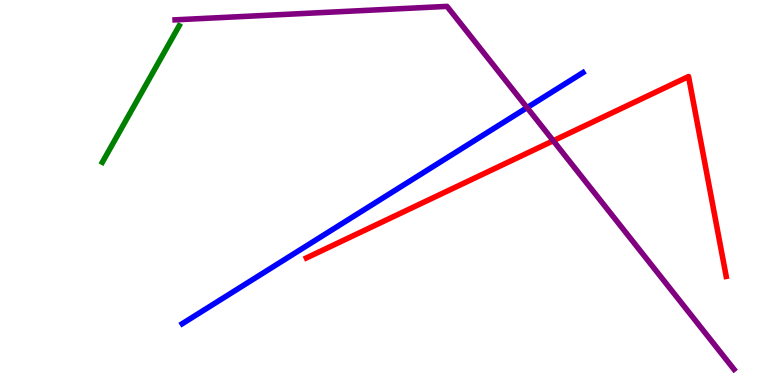[{'lines': ['blue', 'red'], 'intersections': []}, {'lines': ['green', 'red'], 'intersections': []}, {'lines': ['purple', 'red'], 'intersections': [{'x': 7.14, 'y': 6.34}]}, {'lines': ['blue', 'green'], 'intersections': []}, {'lines': ['blue', 'purple'], 'intersections': [{'x': 6.8, 'y': 7.2}]}, {'lines': ['green', 'purple'], 'intersections': []}]